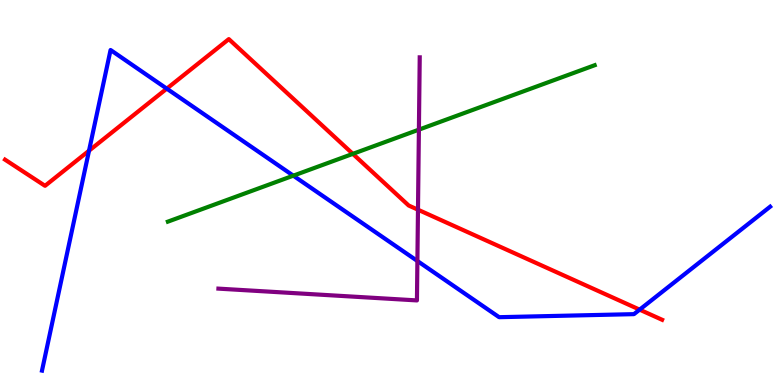[{'lines': ['blue', 'red'], 'intersections': [{'x': 1.15, 'y': 6.09}, {'x': 2.15, 'y': 7.7}, {'x': 8.25, 'y': 1.96}]}, {'lines': ['green', 'red'], 'intersections': [{'x': 4.55, 'y': 6.0}]}, {'lines': ['purple', 'red'], 'intersections': [{'x': 5.39, 'y': 4.55}]}, {'lines': ['blue', 'green'], 'intersections': [{'x': 3.78, 'y': 5.44}]}, {'lines': ['blue', 'purple'], 'intersections': [{'x': 5.39, 'y': 3.22}]}, {'lines': ['green', 'purple'], 'intersections': [{'x': 5.41, 'y': 6.63}]}]